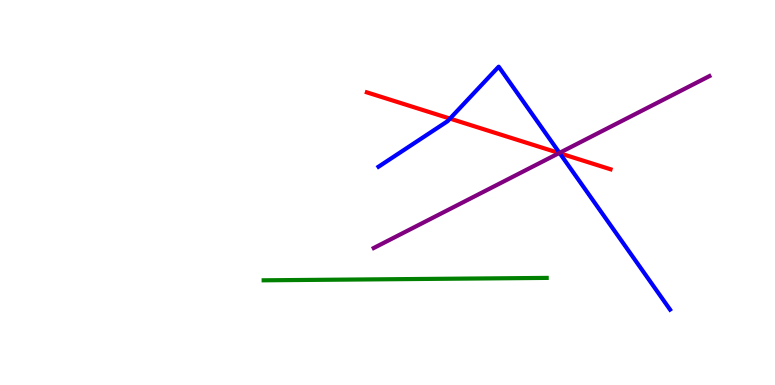[{'lines': ['blue', 'red'], 'intersections': [{'x': 5.81, 'y': 6.92}, {'x': 7.22, 'y': 6.02}]}, {'lines': ['green', 'red'], 'intersections': []}, {'lines': ['purple', 'red'], 'intersections': [{'x': 7.21, 'y': 6.02}]}, {'lines': ['blue', 'green'], 'intersections': []}, {'lines': ['blue', 'purple'], 'intersections': [{'x': 7.22, 'y': 6.03}]}, {'lines': ['green', 'purple'], 'intersections': []}]